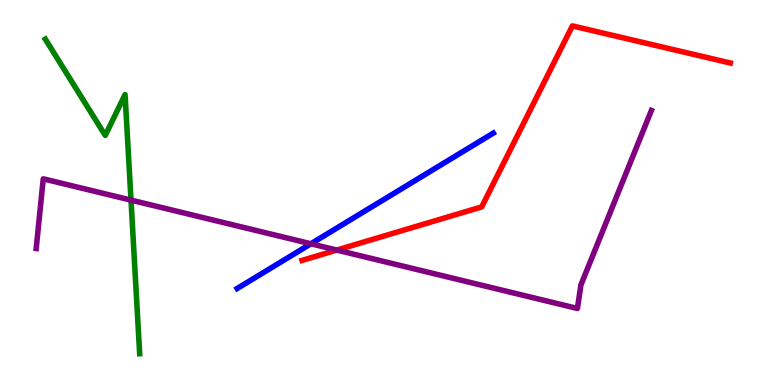[{'lines': ['blue', 'red'], 'intersections': []}, {'lines': ['green', 'red'], 'intersections': []}, {'lines': ['purple', 'red'], 'intersections': [{'x': 4.35, 'y': 3.5}]}, {'lines': ['blue', 'green'], 'intersections': []}, {'lines': ['blue', 'purple'], 'intersections': [{'x': 4.01, 'y': 3.67}]}, {'lines': ['green', 'purple'], 'intersections': [{'x': 1.69, 'y': 4.8}]}]